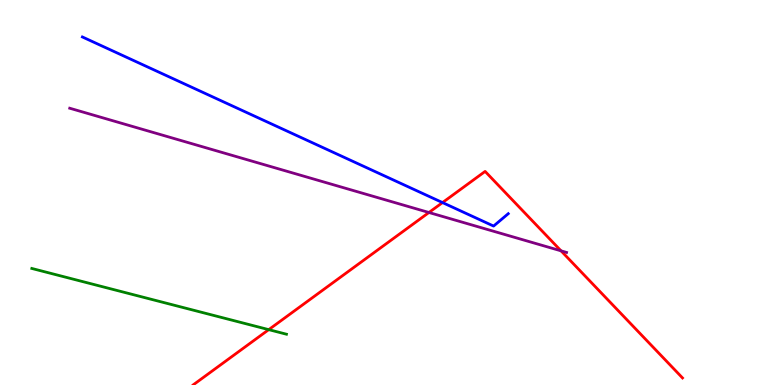[{'lines': ['blue', 'red'], 'intersections': [{'x': 5.71, 'y': 4.74}]}, {'lines': ['green', 'red'], 'intersections': [{'x': 3.47, 'y': 1.44}]}, {'lines': ['purple', 'red'], 'intersections': [{'x': 5.53, 'y': 4.48}, {'x': 7.24, 'y': 3.48}]}, {'lines': ['blue', 'green'], 'intersections': []}, {'lines': ['blue', 'purple'], 'intersections': []}, {'lines': ['green', 'purple'], 'intersections': []}]